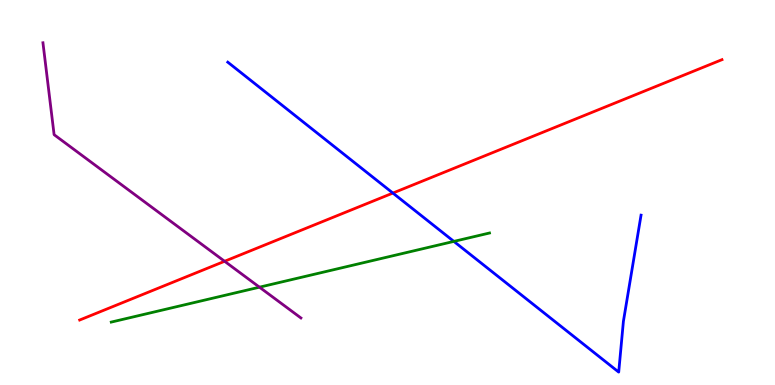[{'lines': ['blue', 'red'], 'intersections': [{'x': 5.07, 'y': 4.99}]}, {'lines': ['green', 'red'], 'intersections': []}, {'lines': ['purple', 'red'], 'intersections': [{'x': 2.9, 'y': 3.21}]}, {'lines': ['blue', 'green'], 'intersections': [{'x': 5.86, 'y': 3.73}]}, {'lines': ['blue', 'purple'], 'intersections': []}, {'lines': ['green', 'purple'], 'intersections': [{'x': 3.35, 'y': 2.54}]}]